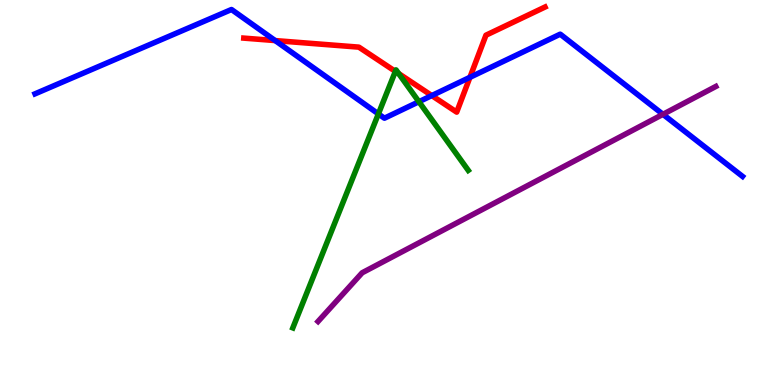[{'lines': ['blue', 'red'], 'intersections': [{'x': 3.55, 'y': 8.95}, {'x': 5.57, 'y': 7.52}, {'x': 6.06, 'y': 7.99}]}, {'lines': ['green', 'red'], 'intersections': [{'x': 5.1, 'y': 8.15}, {'x': 5.14, 'y': 8.09}]}, {'lines': ['purple', 'red'], 'intersections': []}, {'lines': ['blue', 'green'], 'intersections': [{'x': 4.88, 'y': 7.04}, {'x': 5.41, 'y': 7.36}]}, {'lines': ['blue', 'purple'], 'intersections': [{'x': 8.55, 'y': 7.03}]}, {'lines': ['green', 'purple'], 'intersections': []}]